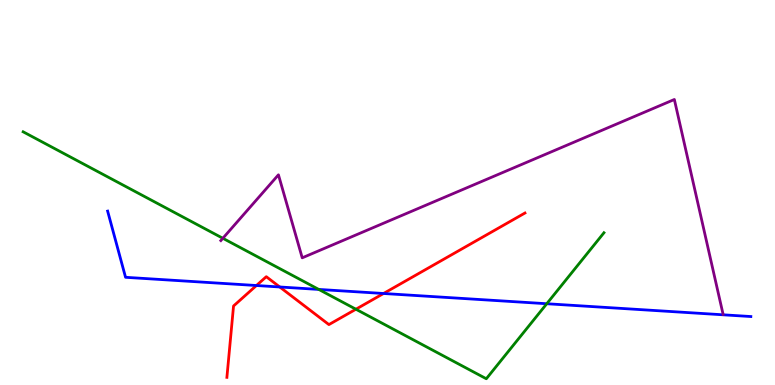[{'lines': ['blue', 'red'], 'intersections': [{'x': 3.31, 'y': 2.58}, {'x': 3.61, 'y': 2.55}, {'x': 4.95, 'y': 2.38}]}, {'lines': ['green', 'red'], 'intersections': [{'x': 4.59, 'y': 1.97}]}, {'lines': ['purple', 'red'], 'intersections': []}, {'lines': ['blue', 'green'], 'intersections': [{'x': 4.11, 'y': 2.48}, {'x': 7.06, 'y': 2.11}]}, {'lines': ['blue', 'purple'], 'intersections': []}, {'lines': ['green', 'purple'], 'intersections': [{'x': 2.88, 'y': 3.81}]}]